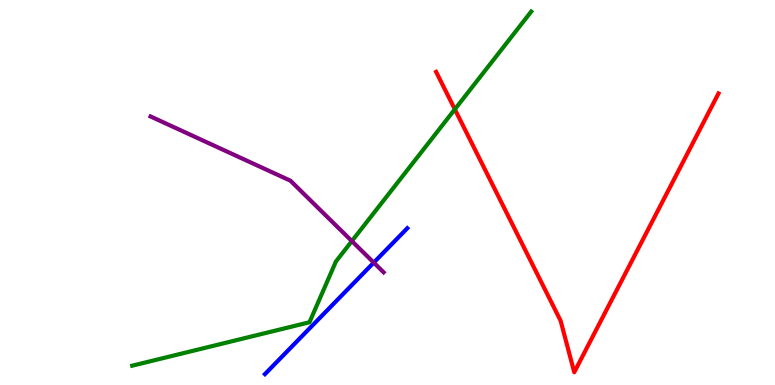[{'lines': ['blue', 'red'], 'intersections': []}, {'lines': ['green', 'red'], 'intersections': [{'x': 5.87, 'y': 7.16}]}, {'lines': ['purple', 'red'], 'intersections': []}, {'lines': ['blue', 'green'], 'intersections': []}, {'lines': ['blue', 'purple'], 'intersections': [{'x': 4.82, 'y': 3.18}]}, {'lines': ['green', 'purple'], 'intersections': [{'x': 4.54, 'y': 3.74}]}]